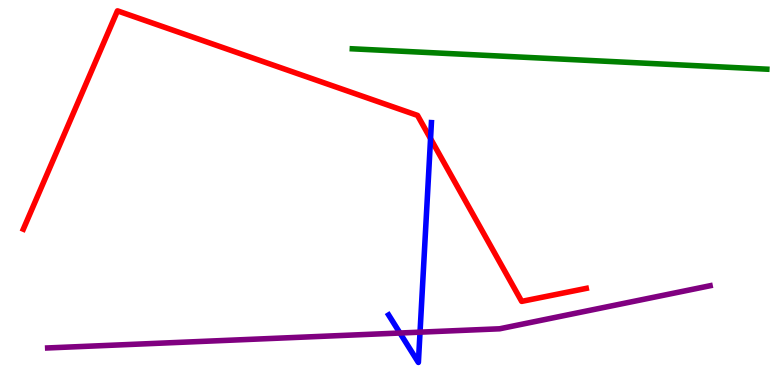[{'lines': ['blue', 'red'], 'intersections': [{'x': 5.56, 'y': 6.4}]}, {'lines': ['green', 'red'], 'intersections': []}, {'lines': ['purple', 'red'], 'intersections': []}, {'lines': ['blue', 'green'], 'intersections': []}, {'lines': ['blue', 'purple'], 'intersections': [{'x': 5.16, 'y': 1.35}, {'x': 5.42, 'y': 1.37}]}, {'lines': ['green', 'purple'], 'intersections': []}]